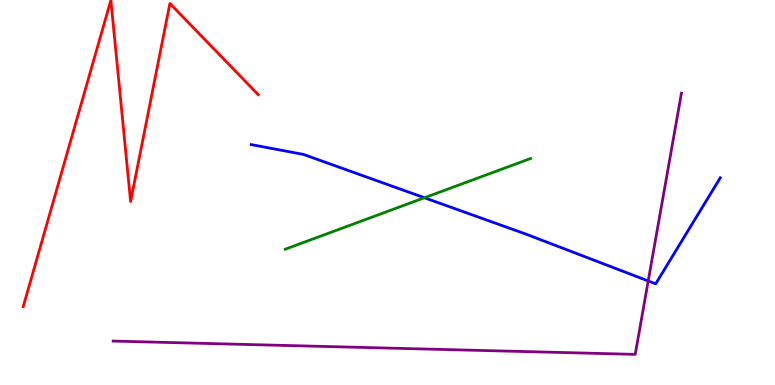[{'lines': ['blue', 'red'], 'intersections': []}, {'lines': ['green', 'red'], 'intersections': []}, {'lines': ['purple', 'red'], 'intersections': []}, {'lines': ['blue', 'green'], 'intersections': [{'x': 5.48, 'y': 4.86}]}, {'lines': ['blue', 'purple'], 'intersections': [{'x': 8.36, 'y': 2.7}]}, {'lines': ['green', 'purple'], 'intersections': []}]